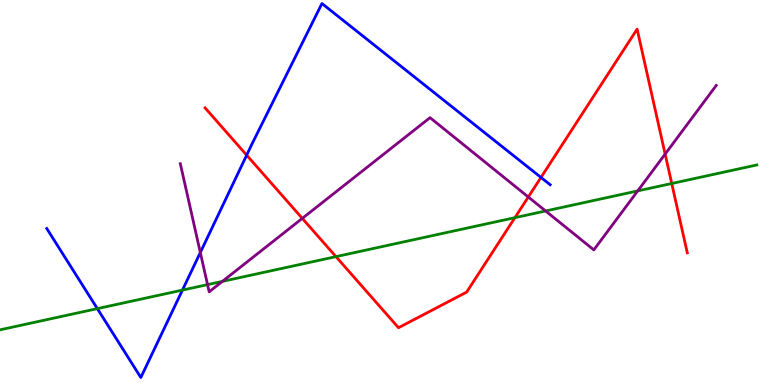[{'lines': ['blue', 'red'], 'intersections': [{'x': 3.18, 'y': 5.97}, {'x': 6.98, 'y': 5.39}]}, {'lines': ['green', 'red'], 'intersections': [{'x': 4.33, 'y': 3.33}, {'x': 6.64, 'y': 4.35}, {'x': 8.67, 'y': 5.23}]}, {'lines': ['purple', 'red'], 'intersections': [{'x': 3.9, 'y': 4.33}, {'x': 6.82, 'y': 4.88}, {'x': 8.58, 'y': 6.0}]}, {'lines': ['blue', 'green'], 'intersections': [{'x': 1.26, 'y': 1.98}, {'x': 2.35, 'y': 2.47}]}, {'lines': ['blue', 'purple'], 'intersections': [{'x': 2.58, 'y': 3.44}]}, {'lines': ['green', 'purple'], 'intersections': [{'x': 2.68, 'y': 2.61}, {'x': 2.87, 'y': 2.69}, {'x': 7.04, 'y': 4.52}, {'x': 8.23, 'y': 5.04}]}]